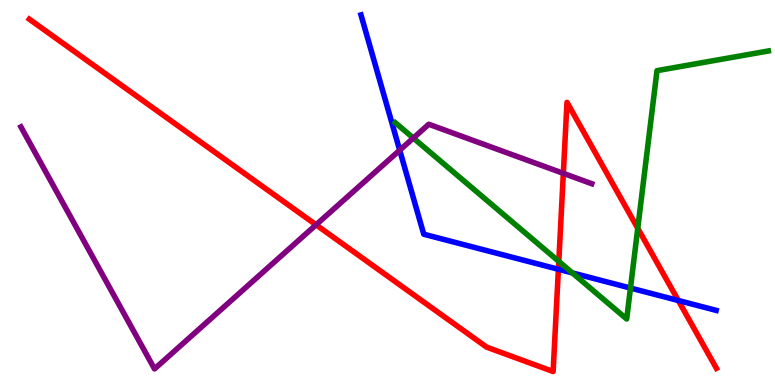[{'lines': ['blue', 'red'], 'intersections': [{'x': 7.21, 'y': 3.01}, {'x': 8.75, 'y': 2.19}]}, {'lines': ['green', 'red'], 'intersections': [{'x': 7.21, 'y': 3.21}, {'x': 8.23, 'y': 4.07}]}, {'lines': ['purple', 'red'], 'intersections': [{'x': 4.08, 'y': 4.16}, {'x': 7.27, 'y': 5.5}]}, {'lines': ['blue', 'green'], 'intersections': [{'x': 7.39, 'y': 2.91}, {'x': 8.14, 'y': 2.52}]}, {'lines': ['blue', 'purple'], 'intersections': [{'x': 5.16, 'y': 6.1}]}, {'lines': ['green', 'purple'], 'intersections': [{'x': 5.33, 'y': 6.41}]}]